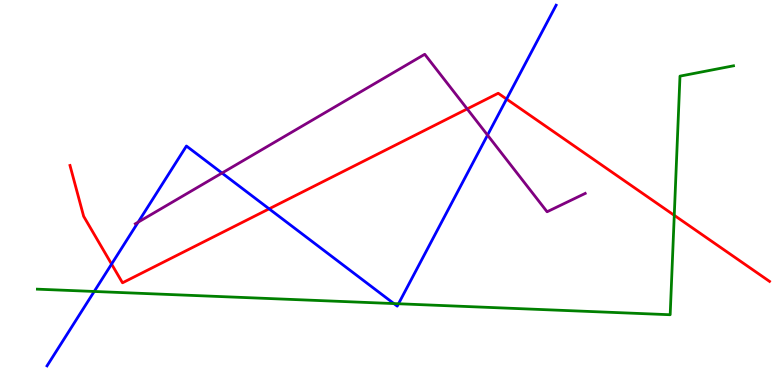[{'lines': ['blue', 'red'], 'intersections': [{'x': 1.44, 'y': 3.14}, {'x': 3.47, 'y': 4.58}, {'x': 6.54, 'y': 7.43}]}, {'lines': ['green', 'red'], 'intersections': [{'x': 8.7, 'y': 4.41}]}, {'lines': ['purple', 'red'], 'intersections': [{'x': 6.03, 'y': 7.17}]}, {'lines': ['blue', 'green'], 'intersections': [{'x': 1.22, 'y': 2.43}, {'x': 5.08, 'y': 2.11}, {'x': 5.14, 'y': 2.11}]}, {'lines': ['blue', 'purple'], 'intersections': [{'x': 1.78, 'y': 4.23}, {'x': 2.86, 'y': 5.51}, {'x': 6.29, 'y': 6.49}]}, {'lines': ['green', 'purple'], 'intersections': []}]